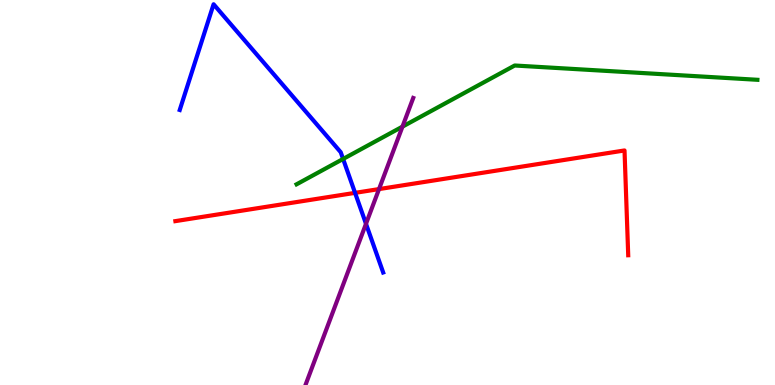[{'lines': ['blue', 'red'], 'intersections': [{'x': 4.58, 'y': 4.99}]}, {'lines': ['green', 'red'], 'intersections': []}, {'lines': ['purple', 'red'], 'intersections': [{'x': 4.89, 'y': 5.09}]}, {'lines': ['blue', 'green'], 'intersections': [{'x': 4.43, 'y': 5.87}]}, {'lines': ['blue', 'purple'], 'intersections': [{'x': 4.72, 'y': 4.19}]}, {'lines': ['green', 'purple'], 'intersections': [{'x': 5.19, 'y': 6.71}]}]